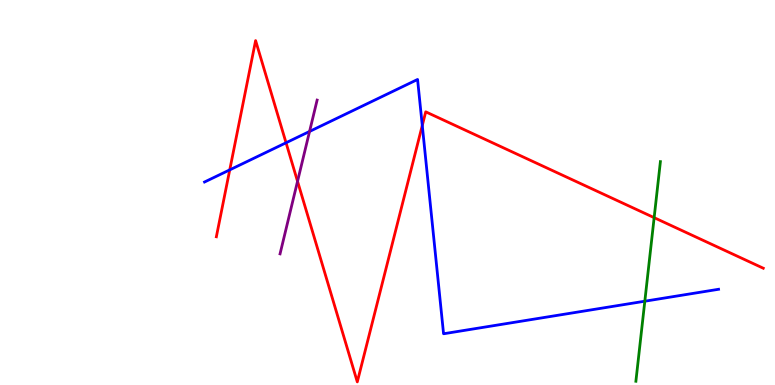[{'lines': ['blue', 'red'], 'intersections': [{'x': 2.96, 'y': 5.59}, {'x': 3.69, 'y': 6.29}, {'x': 5.45, 'y': 6.74}]}, {'lines': ['green', 'red'], 'intersections': [{'x': 8.44, 'y': 4.35}]}, {'lines': ['purple', 'red'], 'intersections': [{'x': 3.84, 'y': 5.29}]}, {'lines': ['blue', 'green'], 'intersections': [{'x': 8.32, 'y': 2.18}]}, {'lines': ['blue', 'purple'], 'intersections': [{'x': 3.99, 'y': 6.59}]}, {'lines': ['green', 'purple'], 'intersections': []}]